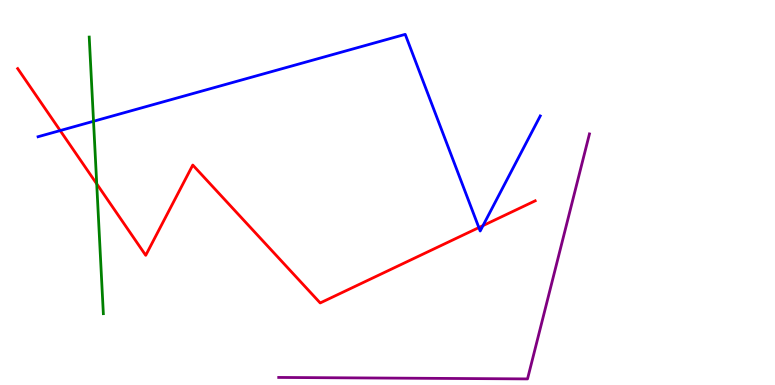[{'lines': ['blue', 'red'], 'intersections': [{'x': 0.777, 'y': 6.61}, {'x': 6.18, 'y': 4.09}, {'x': 6.23, 'y': 4.14}]}, {'lines': ['green', 'red'], 'intersections': [{'x': 1.25, 'y': 5.22}]}, {'lines': ['purple', 'red'], 'intersections': []}, {'lines': ['blue', 'green'], 'intersections': [{'x': 1.21, 'y': 6.85}]}, {'lines': ['blue', 'purple'], 'intersections': []}, {'lines': ['green', 'purple'], 'intersections': []}]